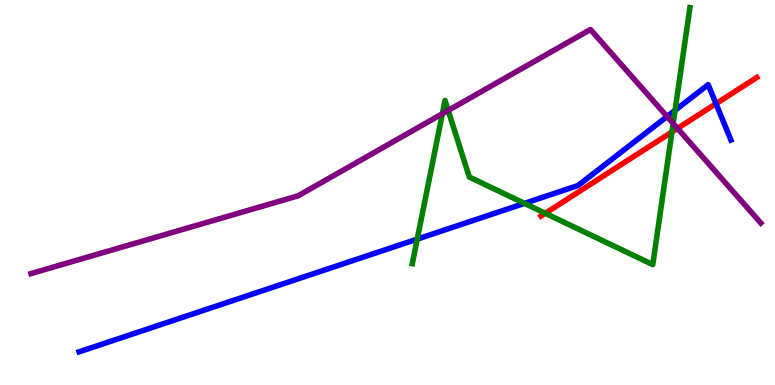[{'lines': ['blue', 'red'], 'intersections': [{'x': 9.24, 'y': 7.31}]}, {'lines': ['green', 'red'], 'intersections': [{'x': 7.04, 'y': 4.46}, {'x': 8.67, 'y': 6.57}]}, {'lines': ['purple', 'red'], 'intersections': [{'x': 8.74, 'y': 6.67}]}, {'lines': ['blue', 'green'], 'intersections': [{'x': 5.38, 'y': 3.79}, {'x': 6.77, 'y': 4.72}, {'x': 8.71, 'y': 7.13}]}, {'lines': ['blue', 'purple'], 'intersections': [{'x': 8.61, 'y': 6.97}]}, {'lines': ['green', 'purple'], 'intersections': [{'x': 5.71, 'y': 7.04}, {'x': 5.78, 'y': 7.13}, {'x': 8.69, 'y': 6.79}]}]